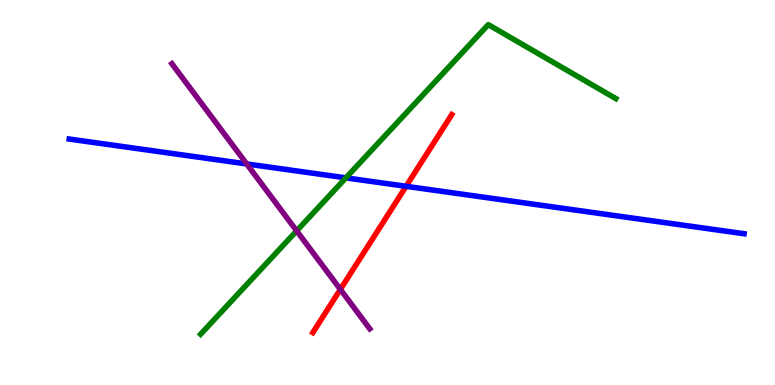[{'lines': ['blue', 'red'], 'intersections': [{'x': 5.24, 'y': 5.16}]}, {'lines': ['green', 'red'], 'intersections': []}, {'lines': ['purple', 'red'], 'intersections': [{'x': 4.39, 'y': 2.48}]}, {'lines': ['blue', 'green'], 'intersections': [{'x': 4.46, 'y': 5.38}]}, {'lines': ['blue', 'purple'], 'intersections': [{'x': 3.18, 'y': 5.74}]}, {'lines': ['green', 'purple'], 'intersections': [{'x': 3.83, 'y': 4.0}]}]